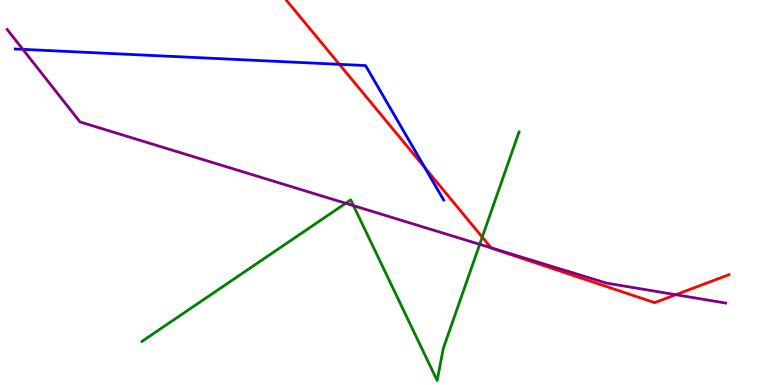[{'lines': ['blue', 'red'], 'intersections': [{'x': 4.38, 'y': 8.33}, {'x': 5.48, 'y': 5.64}]}, {'lines': ['green', 'red'], 'intersections': [{'x': 6.22, 'y': 3.84}]}, {'lines': ['purple', 'red'], 'intersections': [{'x': 6.34, 'y': 3.56}, {'x': 8.72, 'y': 2.35}]}, {'lines': ['blue', 'green'], 'intersections': []}, {'lines': ['blue', 'purple'], 'intersections': [{'x': 0.294, 'y': 8.72}]}, {'lines': ['green', 'purple'], 'intersections': [{'x': 4.46, 'y': 4.72}, {'x': 4.56, 'y': 4.66}, {'x': 6.19, 'y': 3.65}]}]